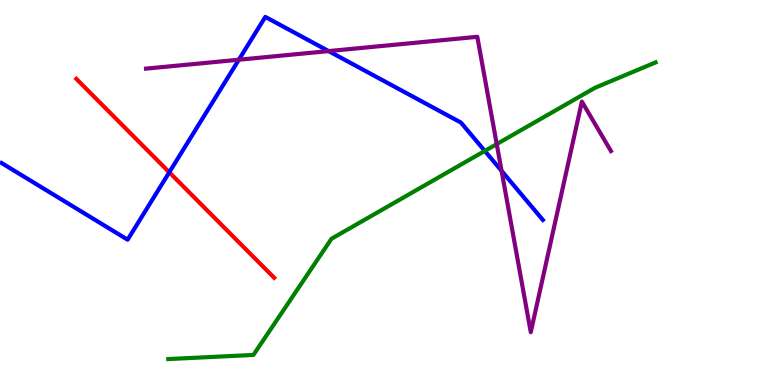[{'lines': ['blue', 'red'], 'intersections': [{'x': 2.18, 'y': 5.52}]}, {'lines': ['green', 'red'], 'intersections': []}, {'lines': ['purple', 'red'], 'intersections': []}, {'lines': ['blue', 'green'], 'intersections': [{'x': 6.26, 'y': 6.08}]}, {'lines': ['blue', 'purple'], 'intersections': [{'x': 3.08, 'y': 8.45}, {'x': 4.24, 'y': 8.67}, {'x': 6.47, 'y': 5.56}]}, {'lines': ['green', 'purple'], 'intersections': [{'x': 6.41, 'y': 6.26}]}]